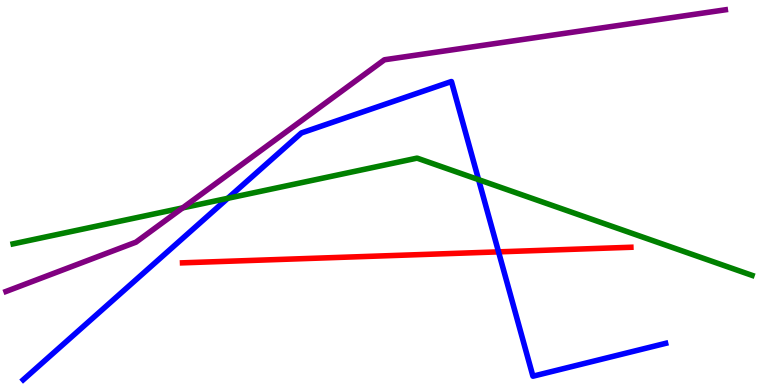[{'lines': ['blue', 'red'], 'intersections': [{'x': 6.43, 'y': 3.46}]}, {'lines': ['green', 'red'], 'intersections': []}, {'lines': ['purple', 'red'], 'intersections': []}, {'lines': ['blue', 'green'], 'intersections': [{'x': 2.94, 'y': 4.85}, {'x': 6.18, 'y': 5.33}]}, {'lines': ['blue', 'purple'], 'intersections': []}, {'lines': ['green', 'purple'], 'intersections': [{'x': 2.36, 'y': 4.6}]}]